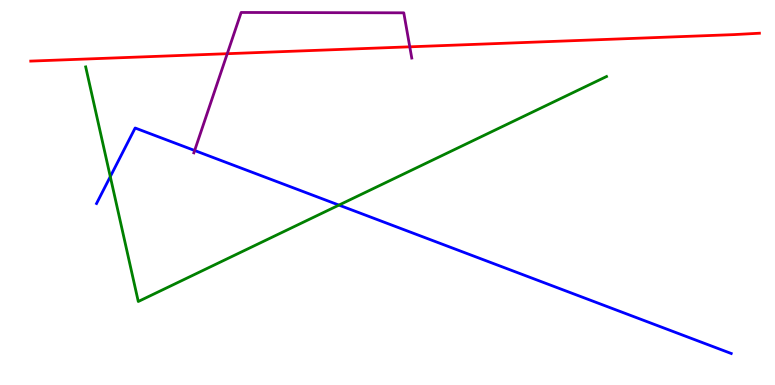[{'lines': ['blue', 'red'], 'intersections': []}, {'lines': ['green', 'red'], 'intersections': []}, {'lines': ['purple', 'red'], 'intersections': [{'x': 2.93, 'y': 8.61}, {'x': 5.29, 'y': 8.78}]}, {'lines': ['blue', 'green'], 'intersections': [{'x': 1.42, 'y': 5.41}, {'x': 4.37, 'y': 4.67}]}, {'lines': ['blue', 'purple'], 'intersections': [{'x': 2.51, 'y': 6.09}]}, {'lines': ['green', 'purple'], 'intersections': []}]